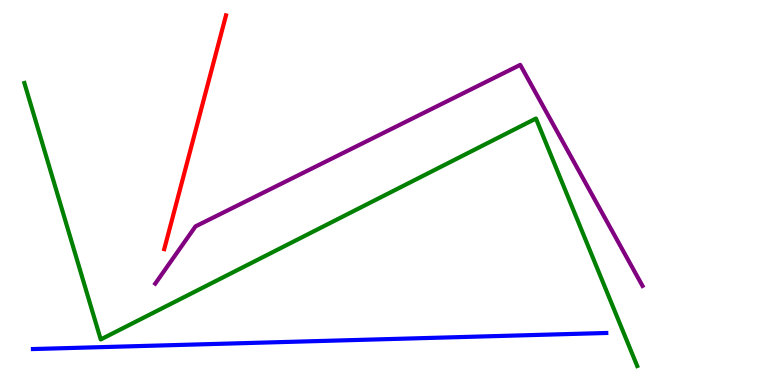[{'lines': ['blue', 'red'], 'intersections': []}, {'lines': ['green', 'red'], 'intersections': []}, {'lines': ['purple', 'red'], 'intersections': []}, {'lines': ['blue', 'green'], 'intersections': []}, {'lines': ['blue', 'purple'], 'intersections': []}, {'lines': ['green', 'purple'], 'intersections': []}]